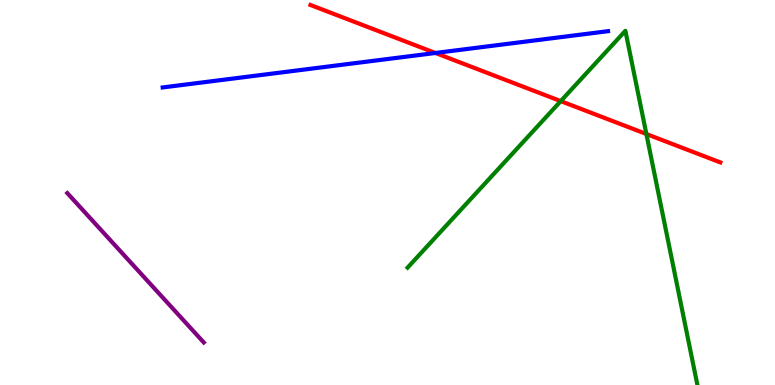[{'lines': ['blue', 'red'], 'intersections': [{'x': 5.62, 'y': 8.62}]}, {'lines': ['green', 'red'], 'intersections': [{'x': 7.24, 'y': 7.37}, {'x': 8.34, 'y': 6.52}]}, {'lines': ['purple', 'red'], 'intersections': []}, {'lines': ['blue', 'green'], 'intersections': []}, {'lines': ['blue', 'purple'], 'intersections': []}, {'lines': ['green', 'purple'], 'intersections': []}]